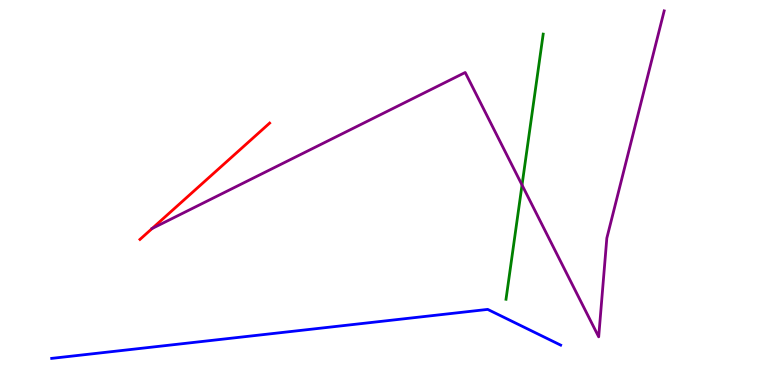[{'lines': ['blue', 'red'], 'intersections': []}, {'lines': ['green', 'red'], 'intersections': []}, {'lines': ['purple', 'red'], 'intersections': [{'x': 1.96, 'y': 4.07}]}, {'lines': ['blue', 'green'], 'intersections': []}, {'lines': ['blue', 'purple'], 'intersections': []}, {'lines': ['green', 'purple'], 'intersections': [{'x': 6.74, 'y': 5.19}]}]